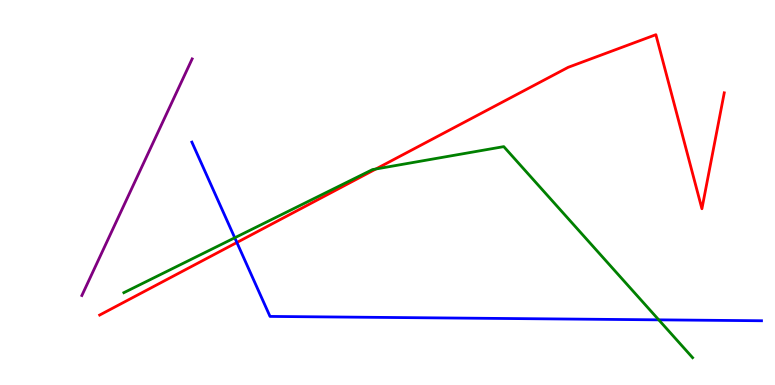[{'lines': ['blue', 'red'], 'intersections': [{'x': 3.06, 'y': 3.7}]}, {'lines': ['green', 'red'], 'intersections': [{'x': 4.85, 'y': 5.61}]}, {'lines': ['purple', 'red'], 'intersections': []}, {'lines': ['blue', 'green'], 'intersections': [{'x': 3.03, 'y': 3.82}, {'x': 8.5, 'y': 1.69}]}, {'lines': ['blue', 'purple'], 'intersections': []}, {'lines': ['green', 'purple'], 'intersections': []}]